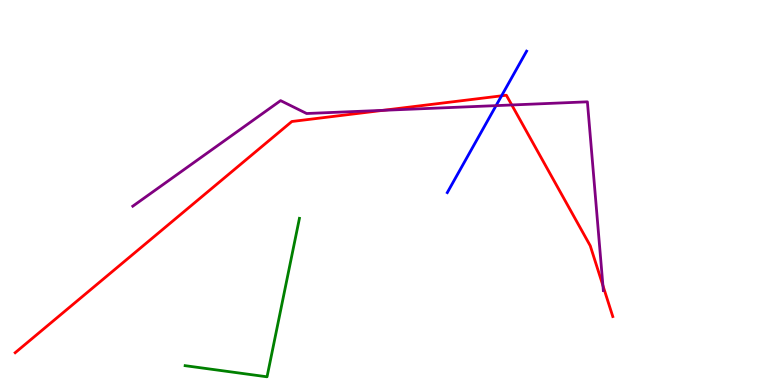[{'lines': ['blue', 'red'], 'intersections': [{'x': 6.47, 'y': 7.51}]}, {'lines': ['green', 'red'], 'intersections': []}, {'lines': ['purple', 'red'], 'intersections': [{'x': 4.94, 'y': 7.13}, {'x': 6.6, 'y': 7.27}, {'x': 7.78, 'y': 2.58}]}, {'lines': ['blue', 'green'], 'intersections': []}, {'lines': ['blue', 'purple'], 'intersections': [{'x': 6.4, 'y': 7.26}]}, {'lines': ['green', 'purple'], 'intersections': []}]